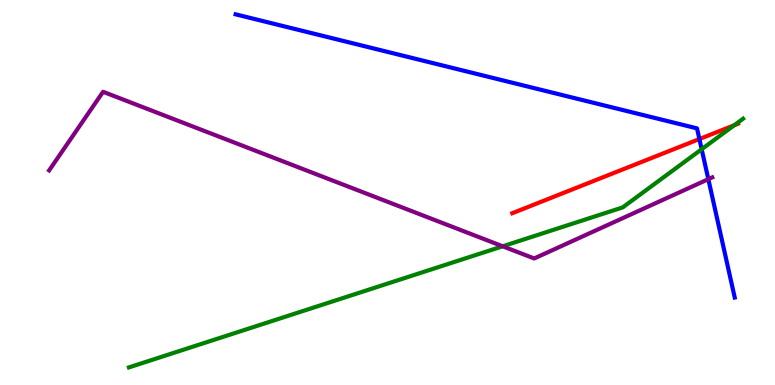[{'lines': ['blue', 'red'], 'intersections': [{'x': 9.02, 'y': 6.39}]}, {'lines': ['green', 'red'], 'intersections': [{'x': 9.47, 'y': 6.75}]}, {'lines': ['purple', 'red'], 'intersections': []}, {'lines': ['blue', 'green'], 'intersections': [{'x': 9.05, 'y': 6.12}]}, {'lines': ['blue', 'purple'], 'intersections': [{'x': 9.14, 'y': 5.35}]}, {'lines': ['green', 'purple'], 'intersections': [{'x': 6.49, 'y': 3.6}]}]